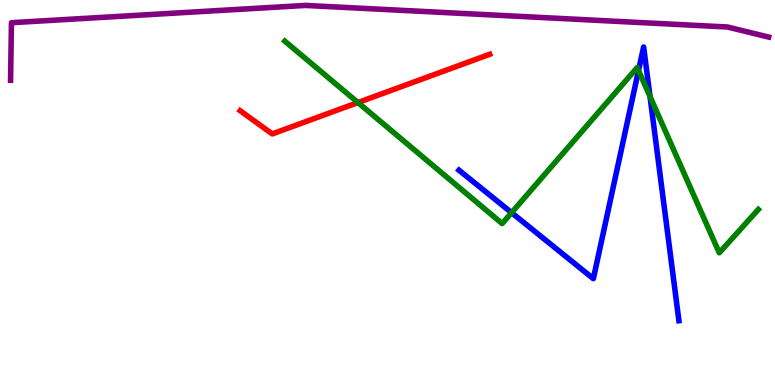[{'lines': ['blue', 'red'], 'intersections': []}, {'lines': ['green', 'red'], 'intersections': [{'x': 4.62, 'y': 7.34}]}, {'lines': ['purple', 'red'], 'intersections': []}, {'lines': ['blue', 'green'], 'intersections': [{'x': 6.6, 'y': 4.48}, {'x': 8.24, 'y': 8.17}, {'x': 8.39, 'y': 7.49}]}, {'lines': ['blue', 'purple'], 'intersections': []}, {'lines': ['green', 'purple'], 'intersections': []}]